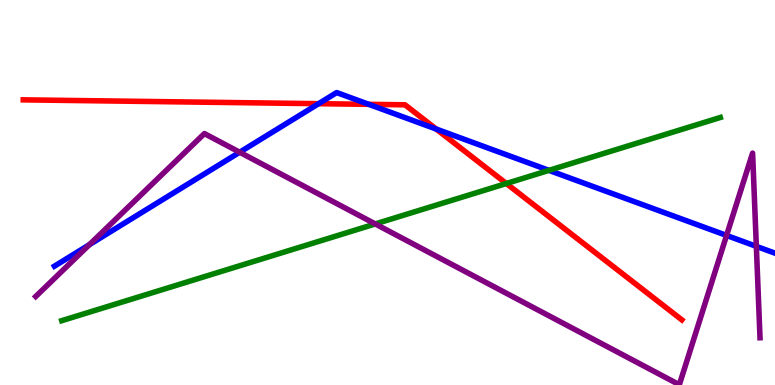[{'lines': ['blue', 'red'], 'intersections': [{'x': 4.11, 'y': 7.31}, {'x': 4.76, 'y': 7.29}, {'x': 5.63, 'y': 6.65}]}, {'lines': ['green', 'red'], 'intersections': [{'x': 6.53, 'y': 5.23}]}, {'lines': ['purple', 'red'], 'intersections': []}, {'lines': ['blue', 'green'], 'intersections': [{'x': 7.08, 'y': 5.58}]}, {'lines': ['blue', 'purple'], 'intersections': [{'x': 1.15, 'y': 3.64}, {'x': 3.09, 'y': 6.05}, {'x': 9.37, 'y': 3.88}, {'x': 9.76, 'y': 3.6}]}, {'lines': ['green', 'purple'], 'intersections': [{'x': 4.84, 'y': 4.18}]}]